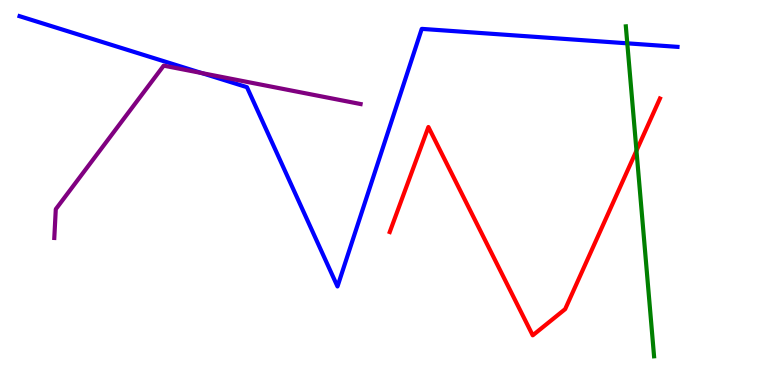[{'lines': ['blue', 'red'], 'intersections': []}, {'lines': ['green', 'red'], 'intersections': [{'x': 8.21, 'y': 6.09}]}, {'lines': ['purple', 'red'], 'intersections': []}, {'lines': ['blue', 'green'], 'intersections': [{'x': 8.09, 'y': 8.87}]}, {'lines': ['blue', 'purple'], 'intersections': [{'x': 2.6, 'y': 8.1}]}, {'lines': ['green', 'purple'], 'intersections': []}]